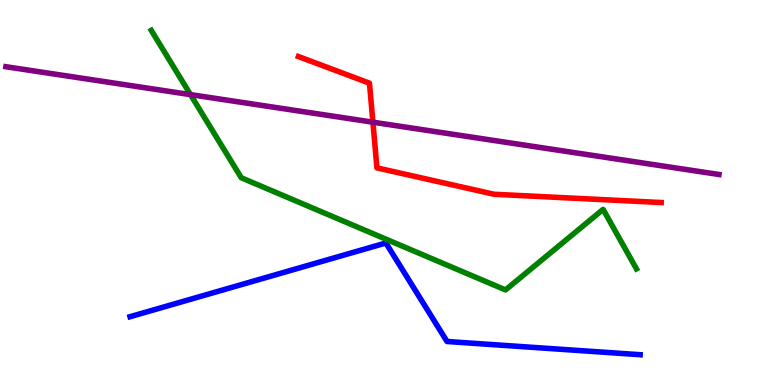[{'lines': ['blue', 'red'], 'intersections': []}, {'lines': ['green', 'red'], 'intersections': []}, {'lines': ['purple', 'red'], 'intersections': [{'x': 4.81, 'y': 6.83}]}, {'lines': ['blue', 'green'], 'intersections': []}, {'lines': ['blue', 'purple'], 'intersections': []}, {'lines': ['green', 'purple'], 'intersections': [{'x': 2.46, 'y': 7.54}]}]